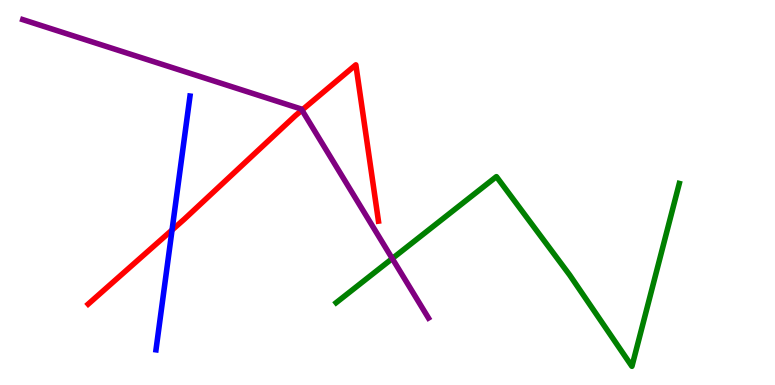[{'lines': ['blue', 'red'], 'intersections': [{'x': 2.22, 'y': 4.03}]}, {'lines': ['green', 'red'], 'intersections': []}, {'lines': ['purple', 'red'], 'intersections': [{'x': 3.9, 'y': 7.14}]}, {'lines': ['blue', 'green'], 'intersections': []}, {'lines': ['blue', 'purple'], 'intersections': []}, {'lines': ['green', 'purple'], 'intersections': [{'x': 5.06, 'y': 3.28}]}]